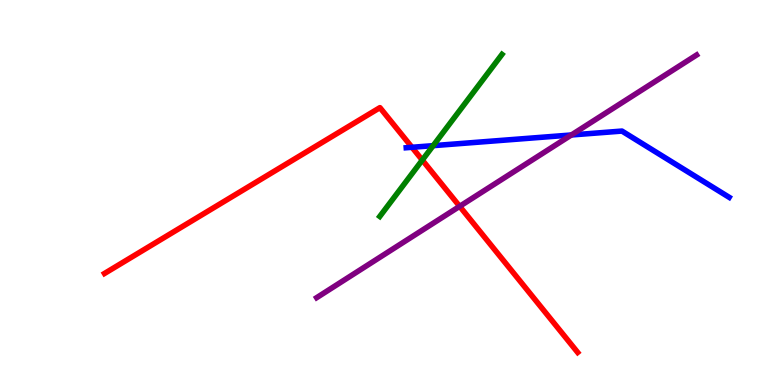[{'lines': ['blue', 'red'], 'intersections': [{'x': 5.32, 'y': 6.17}]}, {'lines': ['green', 'red'], 'intersections': [{'x': 5.45, 'y': 5.84}]}, {'lines': ['purple', 'red'], 'intersections': [{'x': 5.93, 'y': 4.64}]}, {'lines': ['blue', 'green'], 'intersections': [{'x': 5.59, 'y': 6.22}]}, {'lines': ['blue', 'purple'], 'intersections': [{'x': 7.37, 'y': 6.49}]}, {'lines': ['green', 'purple'], 'intersections': []}]